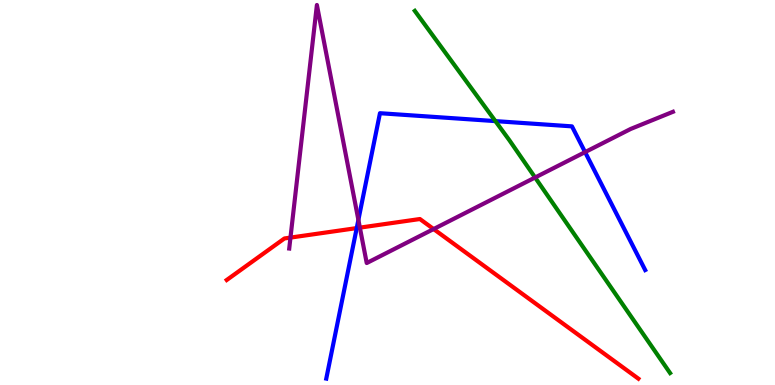[{'lines': ['blue', 'red'], 'intersections': [{'x': 4.6, 'y': 4.08}]}, {'lines': ['green', 'red'], 'intersections': []}, {'lines': ['purple', 'red'], 'intersections': [{'x': 3.75, 'y': 3.83}, {'x': 4.64, 'y': 4.09}, {'x': 5.6, 'y': 4.05}]}, {'lines': ['blue', 'green'], 'intersections': [{'x': 6.39, 'y': 6.85}]}, {'lines': ['blue', 'purple'], 'intersections': [{'x': 4.62, 'y': 4.29}, {'x': 7.55, 'y': 6.05}]}, {'lines': ['green', 'purple'], 'intersections': [{'x': 6.9, 'y': 5.39}]}]